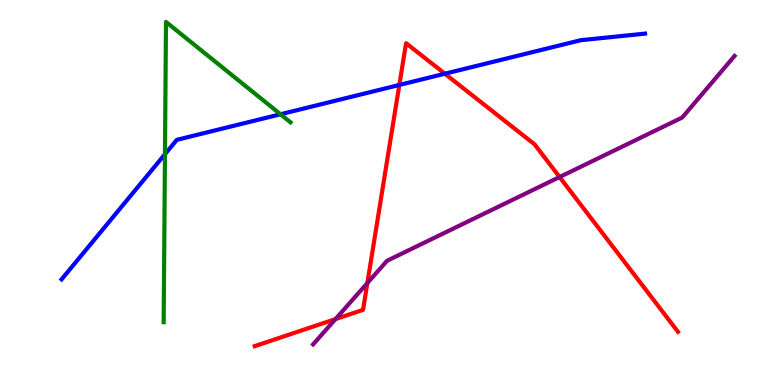[{'lines': ['blue', 'red'], 'intersections': [{'x': 5.15, 'y': 7.79}, {'x': 5.74, 'y': 8.09}]}, {'lines': ['green', 'red'], 'intersections': []}, {'lines': ['purple', 'red'], 'intersections': [{'x': 4.33, 'y': 1.71}, {'x': 4.74, 'y': 2.65}, {'x': 7.22, 'y': 5.4}]}, {'lines': ['blue', 'green'], 'intersections': [{'x': 2.13, 'y': 5.99}, {'x': 3.62, 'y': 7.03}]}, {'lines': ['blue', 'purple'], 'intersections': []}, {'lines': ['green', 'purple'], 'intersections': []}]